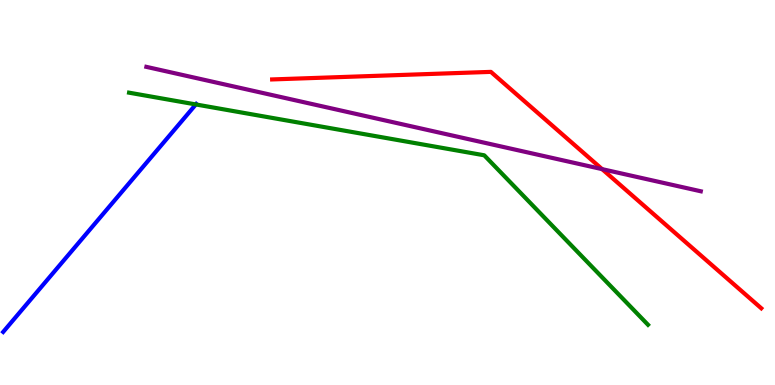[{'lines': ['blue', 'red'], 'intersections': []}, {'lines': ['green', 'red'], 'intersections': []}, {'lines': ['purple', 'red'], 'intersections': [{'x': 7.77, 'y': 5.61}]}, {'lines': ['blue', 'green'], 'intersections': [{'x': 2.53, 'y': 7.29}]}, {'lines': ['blue', 'purple'], 'intersections': []}, {'lines': ['green', 'purple'], 'intersections': []}]